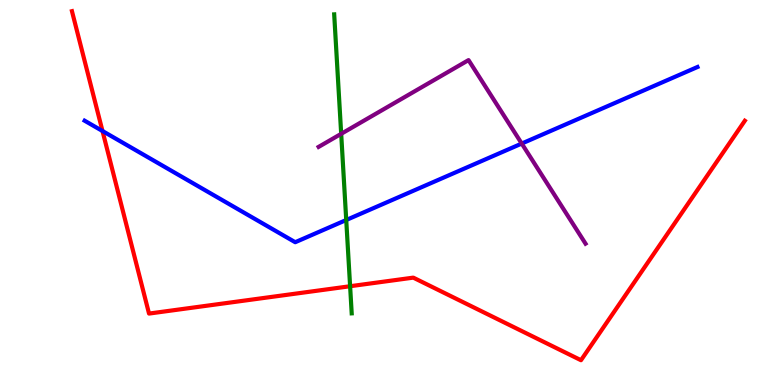[{'lines': ['blue', 'red'], 'intersections': [{'x': 1.32, 'y': 6.6}]}, {'lines': ['green', 'red'], 'intersections': [{'x': 4.52, 'y': 2.57}]}, {'lines': ['purple', 'red'], 'intersections': []}, {'lines': ['blue', 'green'], 'intersections': [{'x': 4.47, 'y': 4.29}]}, {'lines': ['blue', 'purple'], 'intersections': [{'x': 6.73, 'y': 6.27}]}, {'lines': ['green', 'purple'], 'intersections': [{'x': 4.4, 'y': 6.52}]}]